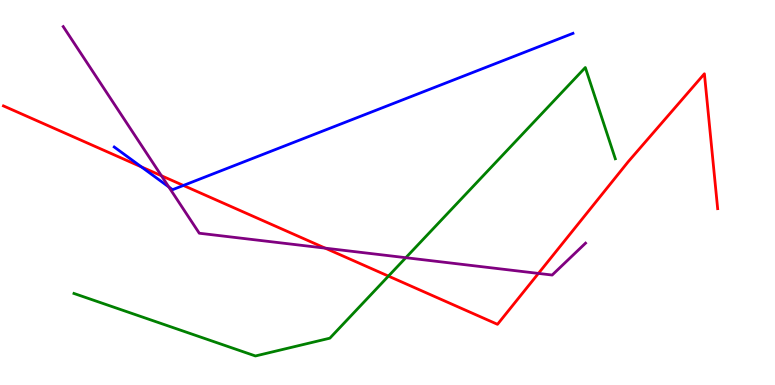[{'lines': ['blue', 'red'], 'intersections': [{'x': 1.82, 'y': 5.66}, {'x': 2.37, 'y': 5.18}]}, {'lines': ['green', 'red'], 'intersections': [{'x': 5.01, 'y': 2.83}]}, {'lines': ['purple', 'red'], 'intersections': [{'x': 2.08, 'y': 5.43}, {'x': 4.2, 'y': 3.55}, {'x': 6.95, 'y': 2.9}]}, {'lines': ['blue', 'green'], 'intersections': []}, {'lines': ['blue', 'purple'], 'intersections': [{'x': 2.18, 'y': 5.14}]}, {'lines': ['green', 'purple'], 'intersections': [{'x': 5.24, 'y': 3.31}]}]